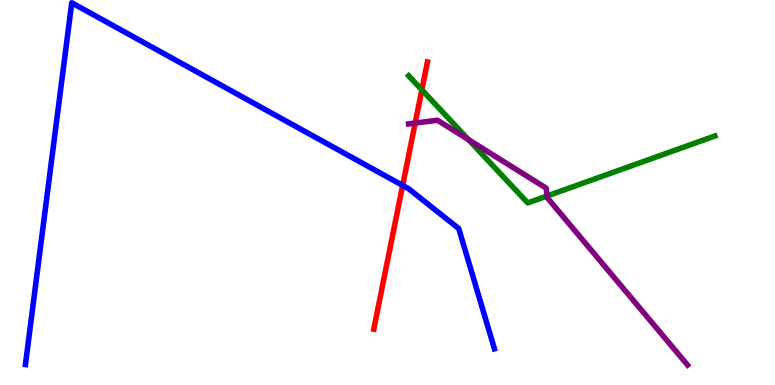[{'lines': ['blue', 'red'], 'intersections': [{'x': 5.2, 'y': 5.18}]}, {'lines': ['green', 'red'], 'intersections': [{'x': 5.44, 'y': 7.67}]}, {'lines': ['purple', 'red'], 'intersections': [{'x': 5.36, 'y': 6.8}]}, {'lines': ['blue', 'green'], 'intersections': []}, {'lines': ['blue', 'purple'], 'intersections': []}, {'lines': ['green', 'purple'], 'intersections': [{'x': 6.04, 'y': 6.37}, {'x': 7.06, 'y': 4.91}]}]